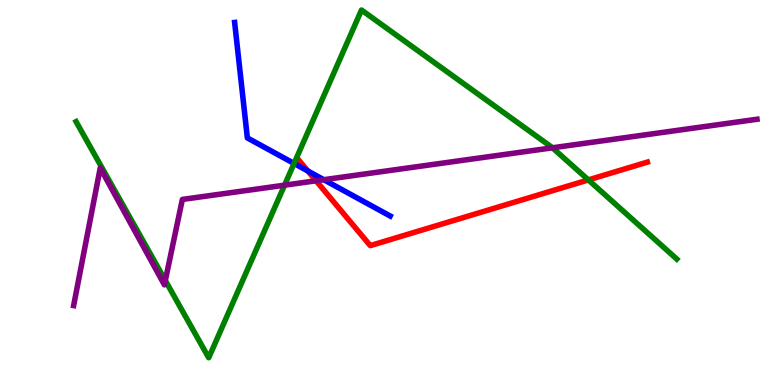[{'lines': ['blue', 'red'], 'intersections': [{'x': 3.97, 'y': 5.56}]}, {'lines': ['green', 'red'], 'intersections': [{'x': 7.59, 'y': 5.33}]}, {'lines': ['purple', 'red'], 'intersections': [{'x': 4.08, 'y': 5.3}]}, {'lines': ['blue', 'green'], 'intersections': [{'x': 3.79, 'y': 5.75}]}, {'lines': ['blue', 'purple'], 'intersections': [{'x': 4.18, 'y': 5.33}]}, {'lines': ['green', 'purple'], 'intersections': [{'x': 2.13, 'y': 2.71}, {'x': 3.67, 'y': 5.19}, {'x': 7.13, 'y': 6.16}]}]